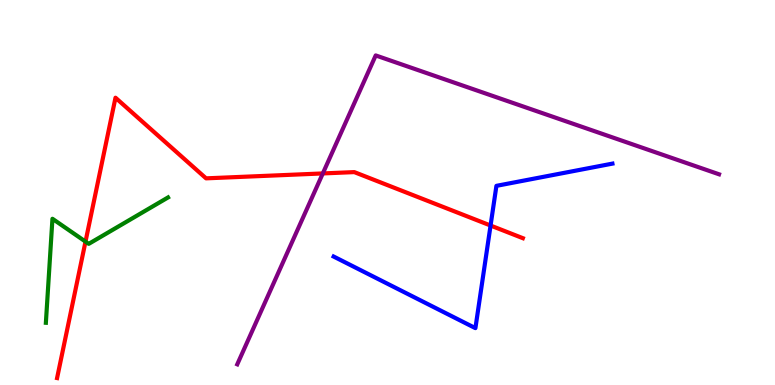[{'lines': ['blue', 'red'], 'intersections': [{'x': 6.33, 'y': 4.14}]}, {'lines': ['green', 'red'], 'intersections': [{'x': 1.1, 'y': 3.72}]}, {'lines': ['purple', 'red'], 'intersections': [{'x': 4.17, 'y': 5.5}]}, {'lines': ['blue', 'green'], 'intersections': []}, {'lines': ['blue', 'purple'], 'intersections': []}, {'lines': ['green', 'purple'], 'intersections': []}]